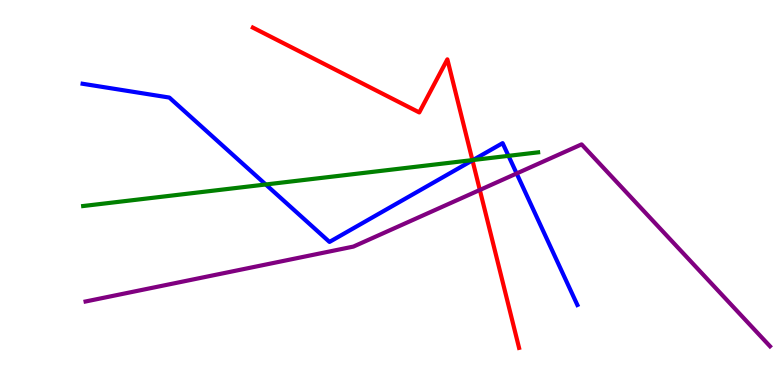[{'lines': ['blue', 'red'], 'intersections': [{'x': 6.1, 'y': 5.84}]}, {'lines': ['green', 'red'], 'intersections': [{'x': 6.1, 'y': 5.84}]}, {'lines': ['purple', 'red'], 'intersections': [{'x': 6.19, 'y': 5.07}]}, {'lines': ['blue', 'green'], 'intersections': [{'x': 3.43, 'y': 5.21}, {'x': 6.1, 'y': 5.84}, {'x': 6.56, 'y': 5.95}]}, {'lines': ['blue', 'purple'], 'intersections': [{'x': 6.67, 'y': 5.49}]}, {'lines': ['green', 'purple'], 'intersections': []}]